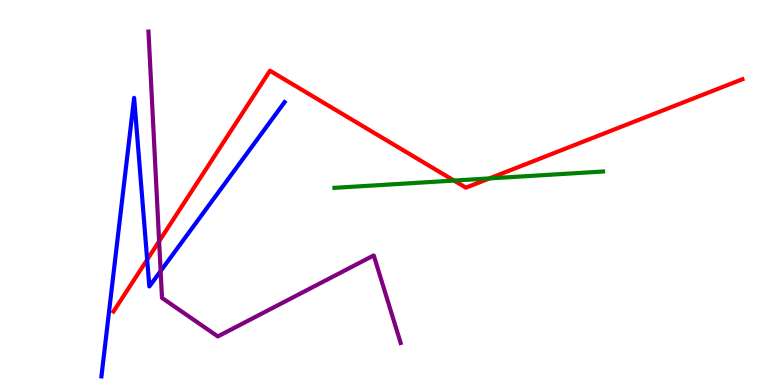[{'lines': ['blue', 'red'], 'intersections': [{'x': 1.9, 'y': 3.26}]}, {'lines': ['green', 'red'], 'intersections': [{'x': 5.86, 'y': 5.31}, {'x': 6.32, 'y': 5.37}]}, {'lines': ['purple', 'red'], 'intersections': [{'x': 2.05, 'y': 3.73}]}, {'lines': ['blue', 'green'], 'intersections': []}, {'lines': ['blue', 'purple'], 'intersections': [{'x': 2.07, 'y': 2.96}]}, {'lines': ['green', 'purple'], 'intersections': []}]